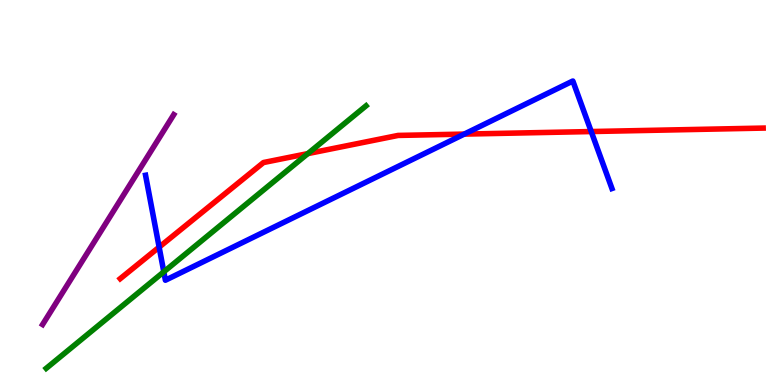[{'lines': ['blue', 'red'], 'intersections': [{'x': 2.05, 'y': 3.58}, {'x': 5.99, 'y': 6.52}, {'x': 7.63, 'y': 6.58}]}, {'lines': ['green', 'red'], 'intersections': [{'x': 3.97, 'y': 6.01}]}, {'lines': ['purple', 'red'], 'intersections': []}, {'lines': ['blue', 'green'], 'intersections': [{'x': 2.11, 'y': 2.94}]}, {'lines': ['blue', 'purple'], 'intersections': []}, {'lines': ['green', 'purple'], 'intersections': []}]